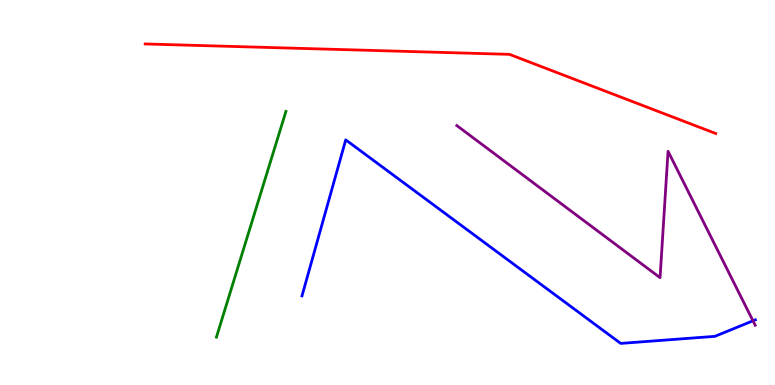[{'lines': ['blue', 'red'], 'intersections': []}, {'lines': ['green', 'red'], 'intersections': []}, {'lines': ['purple', 'red'], 'intersections': []}, {'lines': ['blue', 'green'], 'intersections': []}, {'lines': ['blue', 'purple'], 'intersections': [{'x': 9.72, 'y': 1.67}]}, {'lines': ['green', 'purple'], 'intersections': []}]